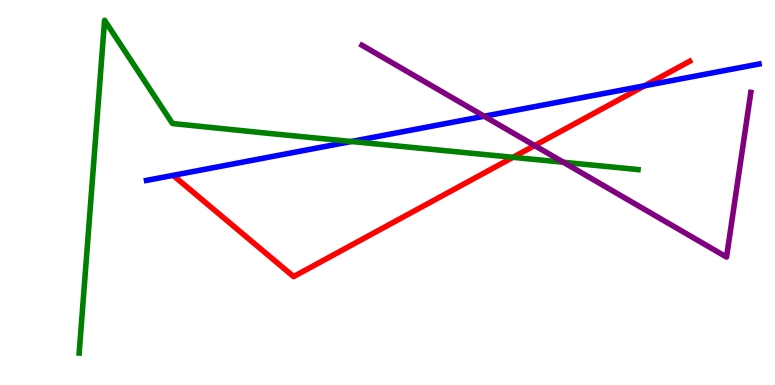[{'lines': ['blue', 'red'], 'intersections': [{'x': 8.32, 'y': 7.77}]}, {'lines': ['green', 'red'], 'intersections': [{'x': 6.62, 'y': 5.91}]}, {'lines': ['purple', 'red'], 'intersections': [{'x': 6.9, 'y': 6.22}]}, {'lines': ['blue', 'green'], 'intersections': [{'x': 4.53, 'y': 6.32}]}, {'lines': ['blue', 'purple'], 'intersections': [{'x': 6.25, 'y': 6.98}]}, {'lines': ['green', 'purple'], 'intersections': [{'x': 7.27, 'y': 5.79}]}]